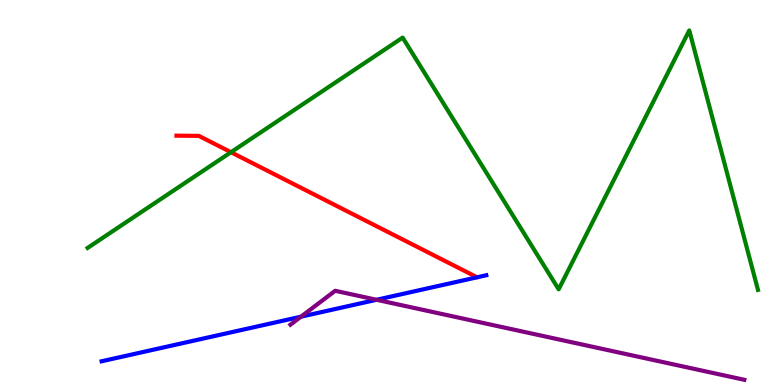[{'lines': ['blue', 'red'], 'intersections': []}, {'lines': ['green', 'red'], 'intersections': [{'x': 2.98, 'y': 6.05}]}, {'lines': ['purple', 'red'], 'intersections': []}, {'lines': ['blue', 'green'], 'intersections': []}, {'lines': ['blue', 'purple'], 'intersections': [{'x': 3.88, 'y': 1.77}, {'x': 4.86, 'y': 2.21}]}, {'lines': ['green', 'purple'], 'intersections': []}]